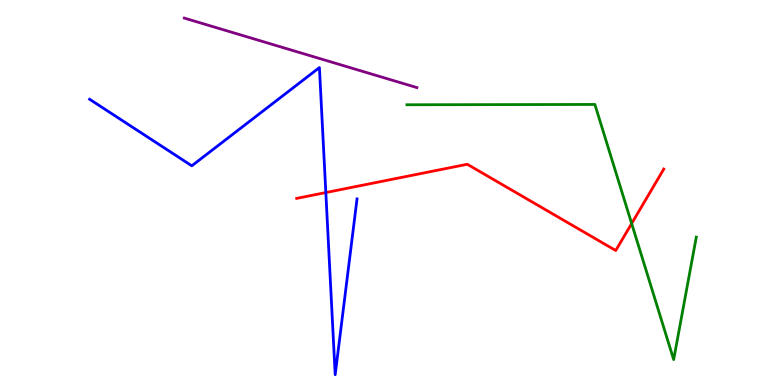[{'lines': ['blue', 'red'], 'intersections': [{'x': 4.2, 'y': 5.0}]}, {'lines': ['green', 'red'], 'intersections': [{'x': 8.15, 'y': 4.19}]}, {'lines': ['purple', 'red'], 'intersections': []}, {'lines': ['blue', 'green'], 'intersections': []}, {'lines': ['blue', 'purple'], 'intersections': []}, {'lines': ['green', 'purple'], 'intersections': []}]